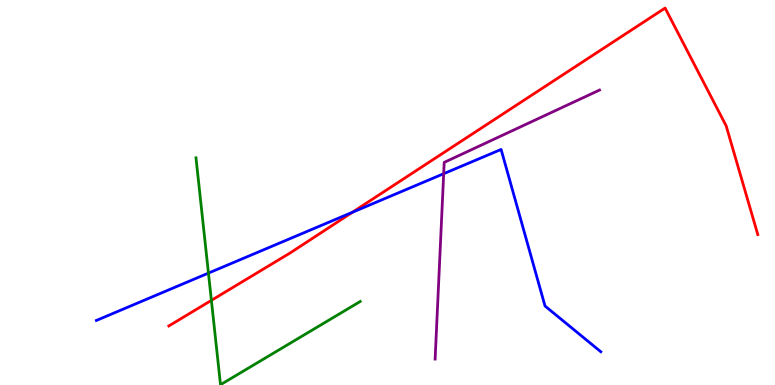[{'lines': ['blue', 'red'], 'intersections': [{'x': 4.55, 'y': 4.49}]}, {'lines': ['green', 'red'], 'intersections': [{'x': 2.73, 'y': 2.2}]}, {'lines': ['purple', 'red'], 'intersections': []}, {'lines': ['blue', 'green'], 'intersections': [{'x': 2.69, 'y': 2.91}]}, {'lines': ['blue', 'purple'], 'intersections': [{'x': 5.72, 'y': 5.49}]}, {'lines': ['green', 'purple'], 'intersections': []}]